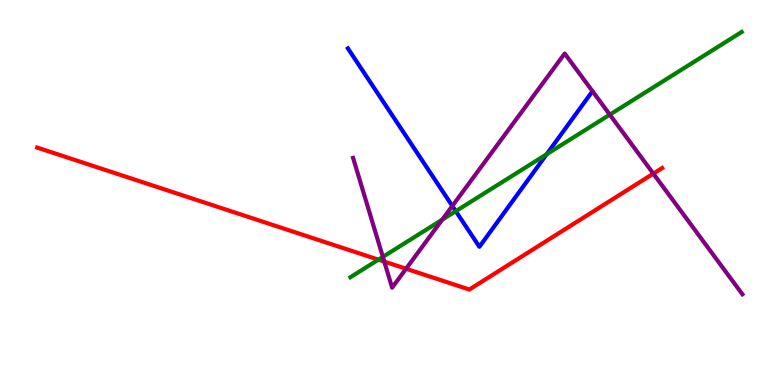[{'lines': ['blue', 'red'], 'intersections': []}, {'lines': ['green', 'red'], 'intersections': [{'x': 4.88, 'y': 3.26}]}, {'lines': ['purple', 'red'], 'intersections': [{'x': 4.96, 'y': 3.21}, {'x': 5.24, 'y': 3.02}, {'x': 8.43, 'y': 5.49}]}, {'lines': ['blue', 'green'], 'intersections': [{'x': 5.88, 'y': 4.51}, {'x': 7.05, 'y': 5.99}]}, {'lines': ['blue', 'purple'], 'intersections': [{'x': 5.84, 'y': 4.65}]}, {'lines': ['green', 'purple'], 'intersections': [{'x': 4.94, 'y': 3.33}, {'x': 5.71, 'y': 4.29}, {'x': 7.87, 'y': 7.02}]}]